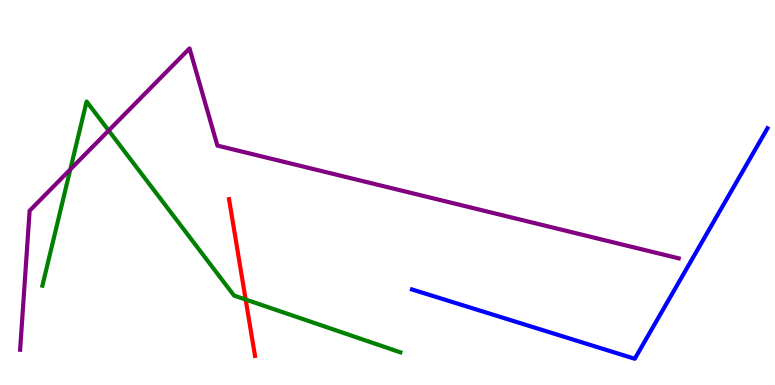[{'lines': ['blue', 'red'], 'intersections': []}, {'lines': ['green', 'red'], 'intersections': [{'x': 3.17, 'y': 2.22}]}, {'lines': ['purple', 'red'], 'intersections': []}, {'lines': ['blue', 'green'], 'intersections': []}, {'lines': ['blue', 'purple'], 'intersections': []}, {'lines': ['green', 'purple'], 'intersections': [{'x': 0.907, 'y': 5.6}, {'x': 1.4, 'y': 6.61}]}]